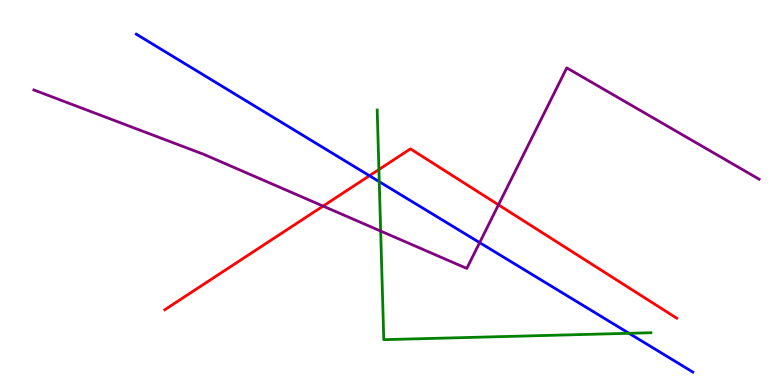[{'lines': ['blue', 'red'], 'intersections': [{'x': 4.77, 'y': 5.44}]}, {'lines': ['green', 'red'], 'intersections': [{'x': 4.89, 'y': 5.6}]}, {'lines': ['purple', 'red'], 'intersections': [{'x': 4.17, 'y': 4.65}, {'x': 6.43, 'y': 4.68}]}, {'lines': ['blue', 'green'], 'intersections': [{'x': 4.89, 'y': 5.28}, {'x': 8.12, 'y': 1.34}]}, {'lines': ['blue', 'purple'], 'intersections': [{'x': 6.19, 'y': 3.7}]}, {'lines': ['green', 'purple'], 'intersections': [{'x': 4.91, 'y': 4.0}]}]